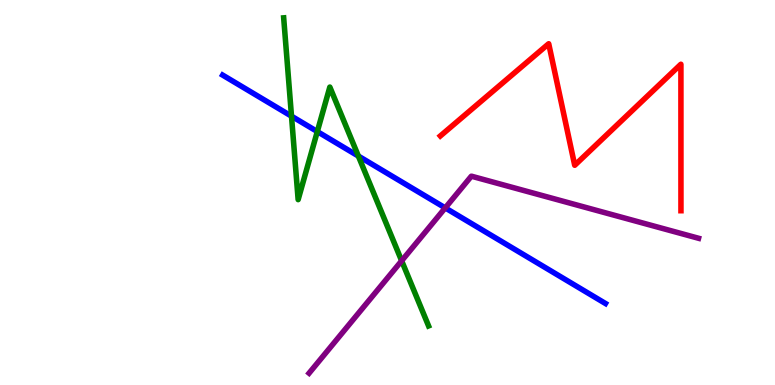[{'lines': ['blue', 'red'], 'intersections': []}, {'lines': ['green', 'red'], 'intersections': []}, {'lines': ['purple', 'red'], 'intersections': []}, {'lines': ['blue', 'green'], 'intersections': [{'x': 3.76, 'y': 6.98}, {'x': 4.09, 'y': 6.58}, {'x': 4.62, 'y': 5.95}]}, {'lines': ['blue', 'purple'], 'intersections': [{'x': 5.74, 'y': 4.6}]}, {'lines': ['green', 'purple'], 'intersections': [{'x': 5.18, 'y': 3.23}]}]